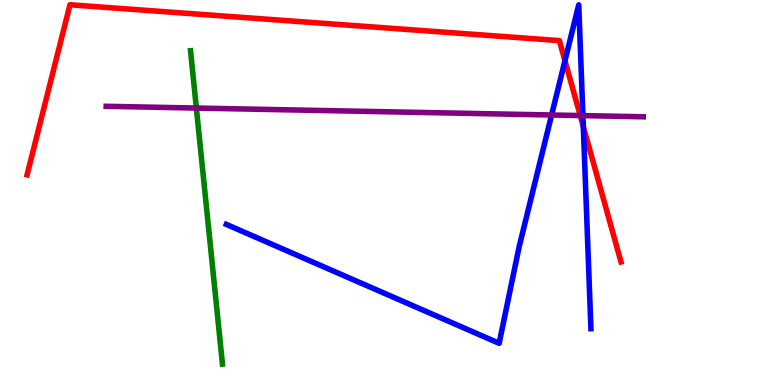[{'lines': ['blue', 'red'], 'intersections': [{'x': 7.29, 'y': 8.42}, {'x': 7.53, 'y': 6.71}]}, {'lines': ['green', 'red'], 'intersections': []}, {'lines': ['purple', 'red'], 'intersections': [{'x': 7.49, 'y': 7.0}]}, {'lines': ['blue', 'green'], 'intersections': []}, {'lines': ['blue', 'purple'], 'intersections': [{'x': 7.12, 'y': 7.01}, {'x': 7.52, 'y': 7.0}]}, {'lines': ['green', 'purple'], 'intersections': [{'x': 2.53, 'y': 7.19}]}]